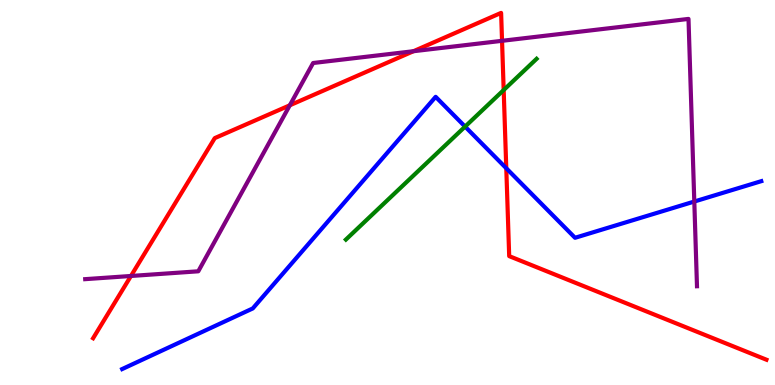[{'lines': ['blue', 'red'], 'intersections': [{'x': 6.53, 'y': 5.63}]}, {'lines': ['green', 'red'], 'intersections': [{'x': 6.5, 'y': 7.66}]}, {'lines': ['purple', 'red'], 'intersections': [{'x': 1.69, 'y': 2.83}, {'x': 3.74, 'y': 7.27}, {'x': 5.33, 'y': 8.67}, {'x': 6.48, 'y': 8.94}]}, {'lines': ['blue', 'green'], 'intersections': [{'x': 6.0, 'y': 6.71}]}, {'lines': ['blue', 'purple'], 'intersections': [{'x': 8.96, 'y': 4.77}]}, {'lines': ['green', 'purple'], 'intersections': []}]